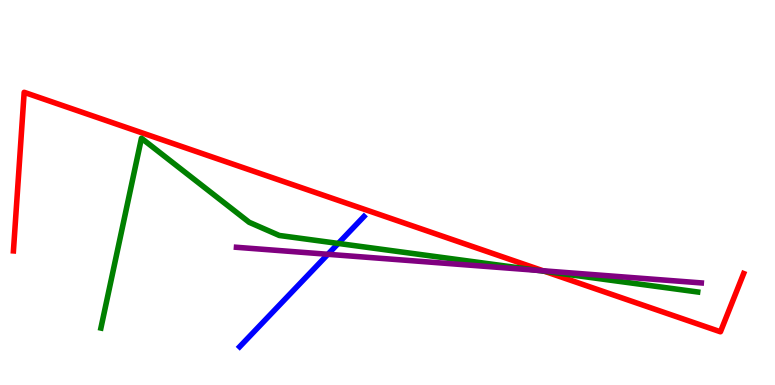[{'lines': ['blue', 'red'], 'intersections': []}, {'lines': ['green', 'red'], 'intersections': [{'x': 7.03, 'y': 2.95}]}, {'lines': ['purple', 'red'], 'intersections': [{'x': 7.01, 'y': 2.97}]}, {'lines': ['blue', 'green'], 'intersections': [{'x': 4.36, 'y': 3.68}]}, {'lines': ['blue', 'purple'], 'intersections': [{'x': 4.23, 'y': 3.4}]}, {'lines': ['green', 'purple'], 'intersections': [{'x': 6.94, 'y': 2.98}]}]